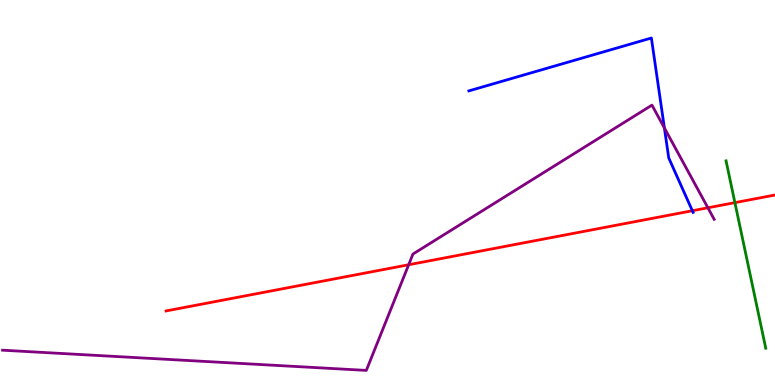[{'lines': ['blue', 'red'], 'intersections': [{'x': 8.93, 'y': 4.53}]}, {'lines': ['green', 'red'], 'intersections': [{'x': 9.48, 'y': 4.74}]}, {'lines': ['purple', 'red'], 'intersections': [{'x': 5.27, 'y': 3.12}, {'x': 9.13, 'y': 4.6}]}, {'lines': ['blue', 'green'], 'intersections': []}, {'lines': ['blue', 'purple'], 'intersections': [{'x': 8.57, 'y': 6.68}]}, {'lines': ['green', 'purple'], 'intersections': []}]